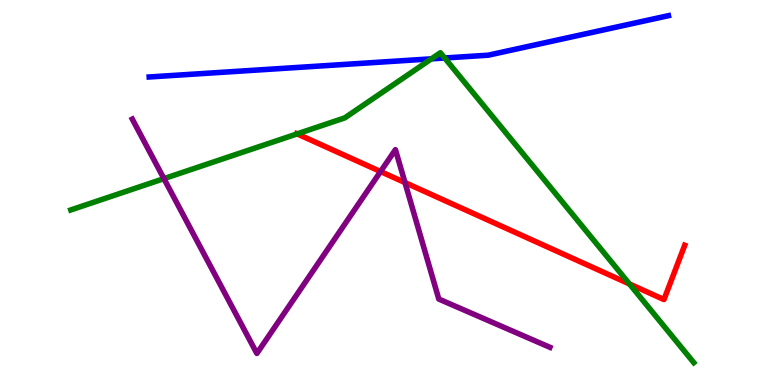[{'lines': ['blue', 'red'], 'intersections': []}, {'lines': ['green', 'red'], 'intersections': [{'x': 3.83, 'y': 6.52}, {'x': 8.12, 'y': 2.62}]}, {'lines': ['purple', 'red'], 'intersections': [{'x': 4.91, 'y': 5.54}, {'x': 5.23, 'y': 5.26}]}, {'lines': ['blue', 'green'], 'intersections': [{'x': 5.57, 'y': 8.47}, {'x': 5.74, 'y': 8.49}]}, {'lines': ['blue', 'purple'], 'intersections': []}, {'lines': ['green', 'purple'], 'intersections': [{'x': 2.12, 'y': 5.36}]}]